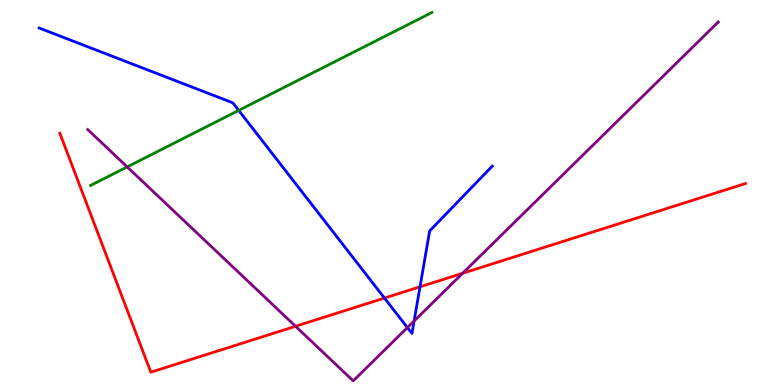[{'lines': ['blue', 'red'], 'intersections': [{'x': 4.96, 'y': 2.26}, {'x': 5.42, 'y': 2.55}]}, {'lines': ['green', 'red'], 'intersections': []}, {'lines': ['purple', 'red'], 'intersections': [{'x': 3.81, 'y': 1.53}, {'x': 5.97, 'y': 2.9}]}, {'lines': ['blue', 'green'], 'intersections': [{'x': 3.08, 'y': 7.13}]}, {'lines': ['blue', 'purple'], 'intersections': [{'x': 5.26, 'y': 1.49}, {'x': 5.34, 'y': 1.66}]}, {'lines': ['green', 'purple'], 'intersections': [{'x': 1.64, 'y': 5.66}]}]